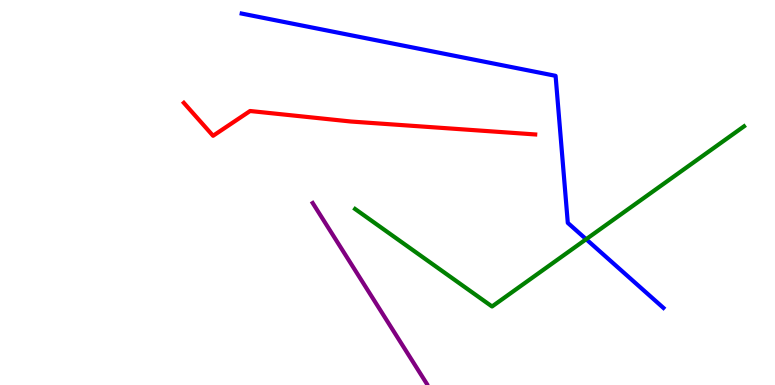[{'lines': ['blue', 'red'], 'intersections': []}, {'lines': ['green', 'red'], 'intersections': []}, {'lines': ['purple', 'red'], 'intersections': []}, {'lines': ['blue', 'green'], 'intersections': [{'x': 7.56, 'y': 3.79}]}, {'lines': ['blue', 'purple'], 'intersections': []}, {'lines': ['green', 'purple'], 'intersections': []}]